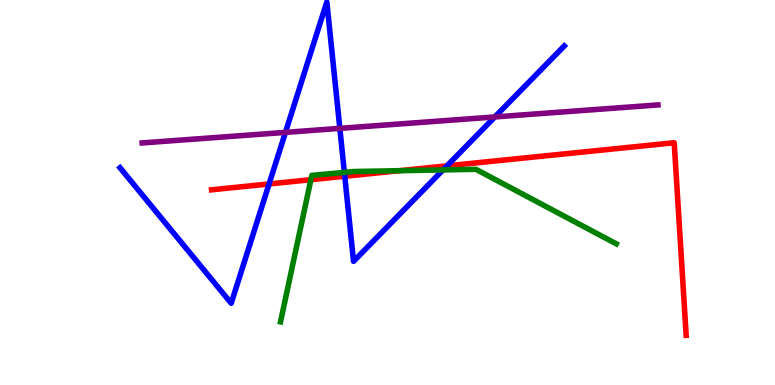[{'lines': ['blue', 'red'], 'intersections': [{'x': 3.47, 'y': 5.22}, {'x': 4.45, 'y': 5.42}, {'x': 5.77, 'y': 5.69}]}, {'lines': ['green', 'red'], 'intersections': [{'x': 4.01, 'y': 5.33}, {'x': 5.15, 'y': 5.57}]}, {'lines': ['purple', 'red'], 'intersections': []}, {'lines': ['blue', 'green'], 'intersections': [{'x': 4.44, 'y': 5.52}, {'x': 5.72, 'y': 5.59}]}, {'lines': ['blue', 'purple'], 'intersections': [{'x': 3.68, 'y': 6.56}, {'x': 4.39, 'y': 6.67}, {'x': 6.38, 'y': 6.96}]}, {'lines': ['green', 'purple'], 'intersections': []}]